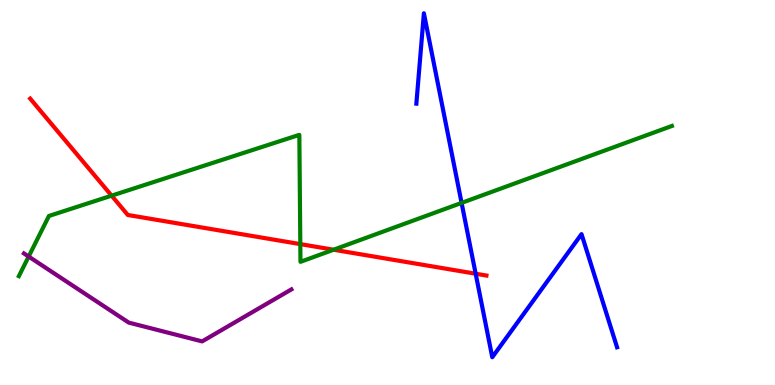[{'lines': ['blue', 'red'], 'intersections': [{'x': 6.14, 'y': 2.89}]}, {'lines': ['green', 'red'], 'intersections': [{'x': 1.44, 'y': 4.92}, {'x': 3.87, 'y': 3.66}, {'x': 4.3, 'y': 3.51}]}, {'lines': ['purple', 'red'], 'intersections': []}, {'lines': ['blue', 'green'], 'intersections': [{'x': 5.96, 'y': 4.73}]}, {'lines': ['blue', 'purple'], 'intersections': []}, {'lines': ['green', 'purple'], 'intersections': [{'x': 0.37, 'y': 3.34}]}]